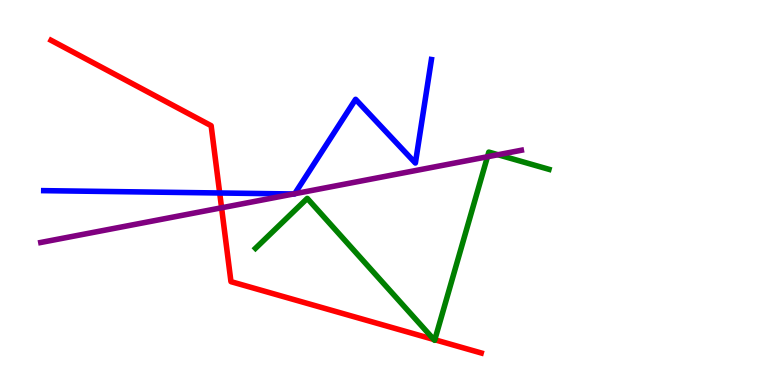[{'lines': ['blue', 'red'], 'intersections': [{'x': 2.83, 'y': 4.99}]}, {'lines': ['green', 'red'], 'intersections': [{'x': 5.6, 'y': 1.18}, {'x': 5.61, 'y': 1.18}]}, {'lines': ['purple', 'red'], 'intersections': [{'x': 2.86, 'y': 4.6}]}, {'lines': ['blue', 'green'], 'intersections': []}, {'lines': ['blue', 'purple'], 'intersections': [{'x': 3.79, 'y': 4.96}, {'x': 3.8, 'y': 4.97}]}, {'lines': ['green', 'purple'], 'intersections': [{'x': 6.29, 'y': 5.93}, {'x': 6.43, 'y': 5.98}]}]